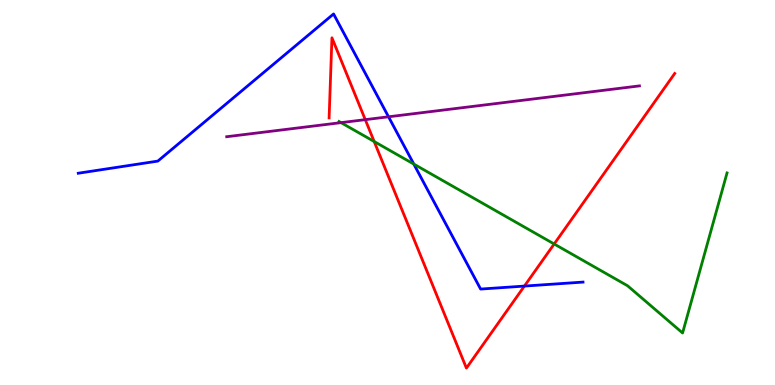[{'lines': ['blue', 'red'], 'intersections': [{'x': 6.77, 'y': 2.57}]}, {'lines': ['green', 'red'], 'intersections': [{'x': 4.83, 'y': 6.32}, {'x': 7.15, 'y': 3.66}]}, {'lines': ['purple', 'red'], 'intersections': [{'x': 4.71, 'y': 6.89}]}, {'lines': ['blue', 'green'], 'intersections': [{'x': 5.34, 'y': 5.74}]}, {'lines': ['blue', 'purple'], 'intersections': [{'x': 5.01, 'y': 6.97}]}, {'lines': ['green', 'purple'], 'intersections': [{'x': 4.4, 'y': 6.81}]}]